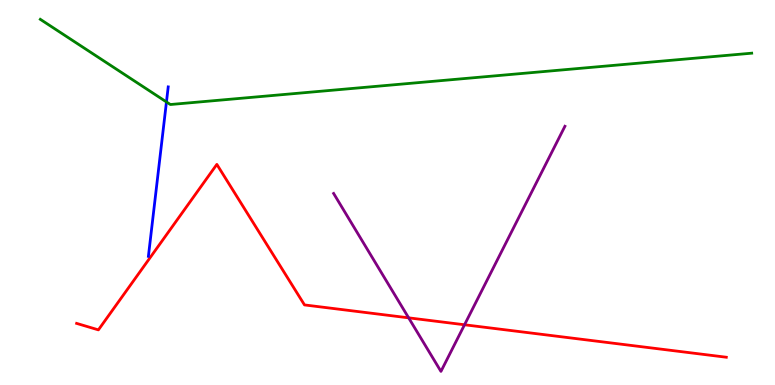[{'lines': ['blue', 'red'], 'intersections': []}, {'lines': ['green', 'red'], 'intersections': []}, {'lines': ['purple', 'red'], 'intersections': [{'x': 5.27, 'y': 1.74}, {'x': 5.99, 'y': 1.56}]}, {'lines': ['blue', 'green'], 'intersections': [{'x': 2.15, 'y': 7.35}]}, {'lines': ['blue', 'purple'], 'intersections': []}, {'lines': ['green', 'purple'], 'intersections': []}]